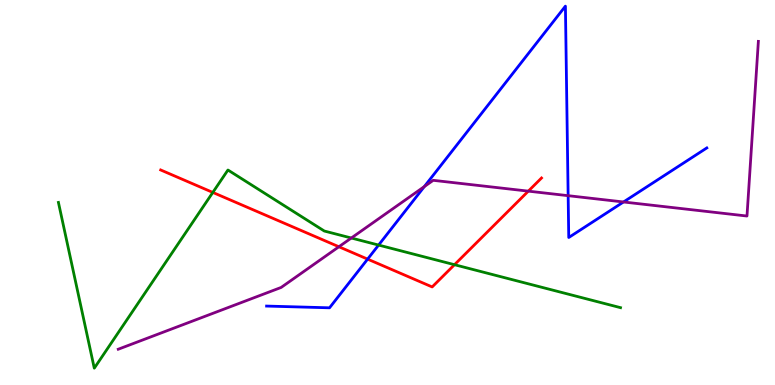[{'lines': ['blue', 'red'], 'intersections': [{'x': 4.74, 'y': 3.27}]}, {'lines': ['green', 'red'], 'intersections': [{'x': 2.75, 'y': 5.0}, {'x': 5.86, 'y': 3.12}]}, {'lines': ['purple', 'red'], 'intersections': [{'x': 4.37, 'y': 3.59}, {'x': 6.82, 'y': 5.04}]}, {'lines': ['blue', 'green'], 'intersections': [{'x': 4.89, 'y': 3.63}]}, {'lines': ['blue', 'purple'], 'intersections': [{'x': 5.48, 'y': 5.15}, {'x': 7.33, 'y': 4.92}, {'x': 8.05, 'y': 4.75}]}, {'lines': ['green', 'purple'], 'intersections': [{'x': 4.53, 'y': 3.82}]}]